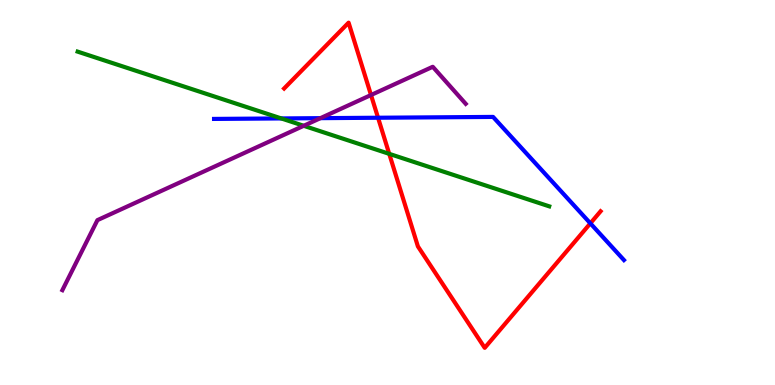[{'lines': ['blue', 'red'], 'intersections': [{'x': 4.88, 'y': 6.94}, {'x': 7.62, 'y': 4.2}]}, {'lines': ['green', 'red'], 'intersections': [{'x': 5.02, 'y': 6.0}]}, {'lines': ['purple', 'red'], 'intersections': [{'x': 4.79, 'y': 7.53}]}, {'lines': ['blue', 'green'], 'intersections': [{'x': 3.63, 'y': 6.92}]}, {'lines': ['blue', 'purple'], 'intersections': [{'x': 4.13, 'y': 6.93}]}, {'lines': ['green', 'purple'], 'intersections': [{'x': 3.92, 'y': 6.73}]}]